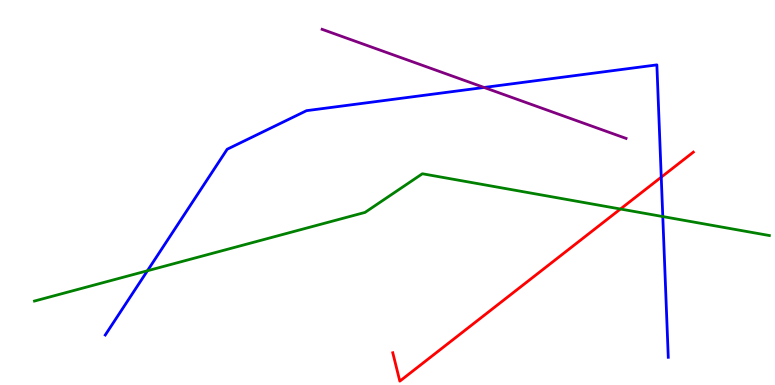[{'lines': ['blue', 'red'], 'intersections': [{'x': 8.53, 'y': 5.4}]}, {'lines': ['green', 'red'], 'intersections': [{'x': 8.01, 'y': 4.57}]}, {'lines': ['purple', 'red'], 'intersections': []}, {'lines': ['blue', 'green'], 'intersections': [{'x': 1.9, 'y': 2.97}, {'x': 8.55, 'y': 4.38}]}, {'lines': ['blue', 'purple'], 'intersections': [{'x': 6.25, 'y': 7.73}]}, {'lines': ['green', 'purple'], 'intersections': []}]